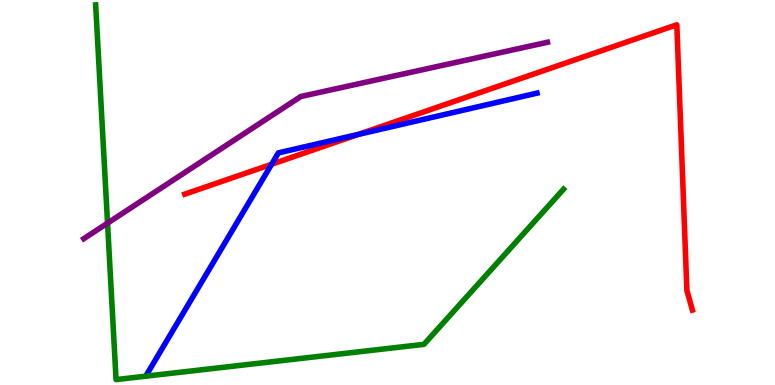[{'lines': ['blue', 'red'], 'intersections': [{'x': 3.5, 'y': 5.73}, {'x': 4.62, 'y': 6.51}]}, {'lines': ['green', 'red'], 'intersections': []}, {'lines': ['purple', 'red'], 'intersections': []}, {'lines': ['blue', 'green'], 'intersections': []}, {'lines': ['blue', 'purple'], 'intersections': []}, {'lines': ['green', 'purple'], 'intersections': [{'x': 1.39, 'y': 4.2}]}]